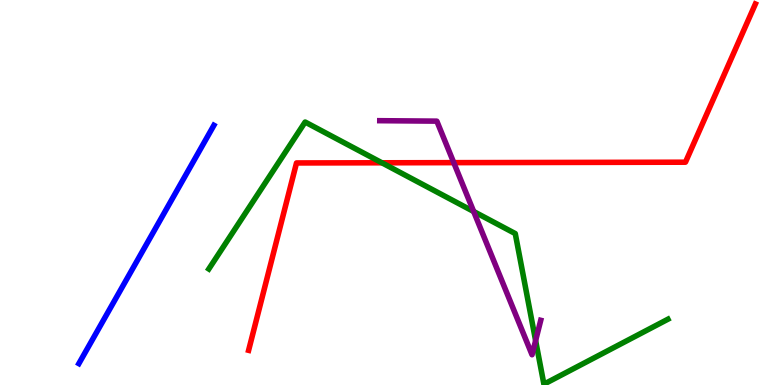[{'lines': ['blue', 'red'], 'intersections': []}, {'lines': ['green', 'red'], 'intersections': [{'x': 4.93, 'y': 5.77}]}, {'lines': ['purple', 'red'], 'intersections': [{'x': 5.85, 'y': 5.78}]}, {'lines': ['blue', 'green'], 'intersections': []}, {'lines': ['blue', 'purple'], 'intersections': []}, {'lines': ['green', 'purple'], 'intersections': [{'x': 6.11, 'y': 4.51}, {'x': 6.91, 'y': 1.15}]}]